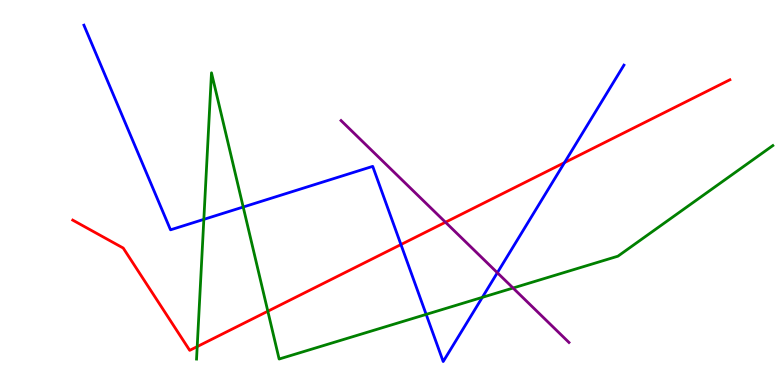[{'lines': ['blue', 'red'], 'intersections': [{'x': 5.17, 'y': 3.65}, {'x': 7.28, 'y': 5.78}]}, {'lines': ['green', 'red'], 'intersections': [{'x': 2.54, 'y': 0.997}, {'x': 3.46, 'y': 1.92}]}, {'lines': ['purple', 'red'], 'intersections': [{'x': 5.75, 'y': 4.23}]}, {'lines': ['blue', 'green'], 'intersections': [{'x': 2.63, 'y': 4.3}, {'x': 3.14, 'y': 4.62}, {'x': 5.5, 'y': 1.83}, {'x': 6.22, 'y': 2.28}]}, {'lines': ['blue', 'purple'], 'intersections': [{'x': 6.42, 'y': 2.92}]}, {'lines': ['green', 'purple'], 'intersections': [{'x': 6.62, 'y': 2.52}]}]